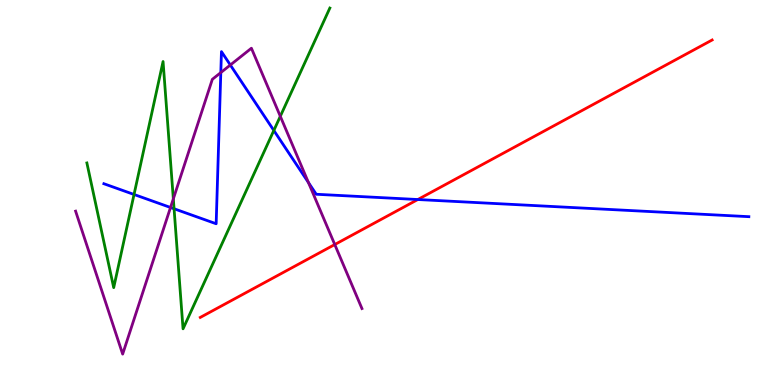[{'lines': ['blue', 'red'], 'intersections': [{'x': 5.39, 'y': 4.82}]}, {'lines': ['green', 'red'], 'intersections': []}, {'lines': ['purple', 'red'], 'intersections': [{'x': 4.32, 'y': 3.65}]}, {'lines': ['blue', 'green'], 'intersections': [{'x': 1.73, 'y': 4.95}, {'x': 2.25, 'y': 4.58}, {'x': 3.53, 'y': 6.61}]}, {'lines': ['blue', 'purple'], 'intersections': [{'x': 2.2, 'y': 4.61}, {'x': 2.85, 'y': 8.11}, {'x': 2.97, 'y': 8.31}, {'x': 3.98, 'y': 5.26}]}, {'lines': ['green', 'purple'], 'intersections': [{'x': 2.24, 'y': 4.83}, {'x': 3.62, 'y': 6.98}]}]